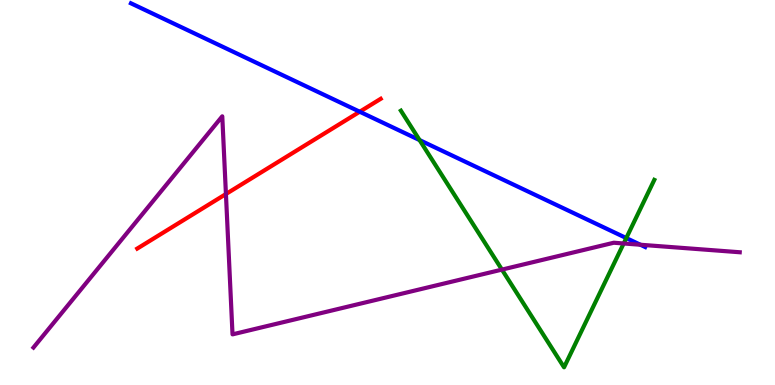[{'lines': ['blue', 'red'], 'intersections': [{'x': 4.64, 'y': 7.1}]}, {'lines': ['green', 'red'], 'intersections': []}, {'lines': ['purple', 'red'], 'intersections': [{'x': 2.92, 'y': 4.96}]}, {'lines': ['blue', 'green'], 'intersections': [{'x': 5.41, 'y': 6.36}, {'x': 8.08, 'y': 3.82}]}, {'lines': ['blue', 'purple'], 'intersections': [{'x': 8.26, 'y': 3.64}]}, {'lines': ['green', 'purple'], 'intersections': [{'x': 6.48, 'y': 3.0}, {'x': 8.05, 'y': 3.68}]}]